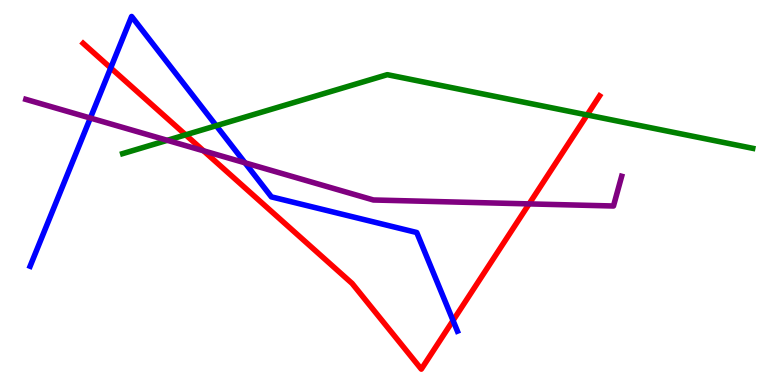[{'lines': ['blue', 'red'], 'intersections': [{'x': 1.43, 'y': 8.24}, {'x': 5.85, 'y': 1.68}]}, {'lines': ['green', 'red'], 'intersections': [{'x': 2.4, 'y': 6.5}, {'x': 7.58, 'y': 7.01}]}, {'lines': ['purple', 'red'], 'intersections': [{'x': 2.63, 'y': 6.08}, {'x': 6.83, 'y': 4.7}]}, {'lines': ['blue', 'green'], 'intersections': [{'x': 2.79, 'y': 6.74}]}, {'lines': ['blue', 'purple'], 'intersections': [{'x': 1.17, 'y': 6.93}, {'x': 3.16, 'y': 5.77}]}, {'lines': ['green', 'purple'], 'intersections': [{'x': 2.16, 'y': 6.36}]}]